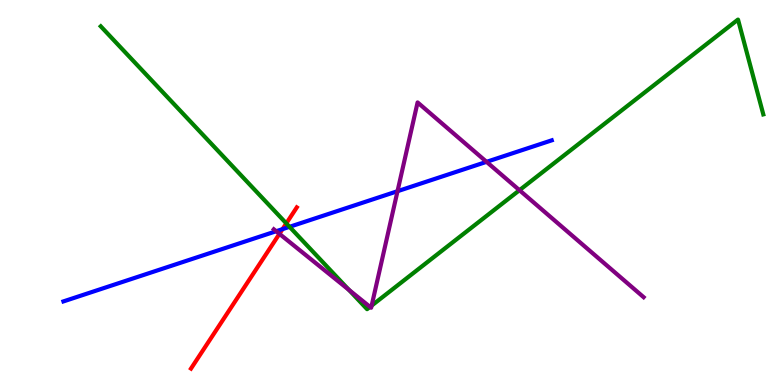[{'lines': ['blue', 'red'], 'intersections': [{'x': 3.65, 'y': 4.05}]}, {'lines': ['green', 'red'], 'intersections': [{'x': 3.69, 'y': 4.2}]}, {'lines': ['purple', 'red'], 'intersections': [{'x': 3.61, 'y': 3.93}]}, {'lines': ['blue', 'green'], 'intersections': [{'x': 3.74, 'y': 4.11}]}, {'lines': ['blue', 'purple'], 'intersections': [{'x': 3.56, 'y': 3.99}, {'x': 5.13, 'y': 5.03}, {'x': 6.28, 'y': 5.8}]}, {'lines': ['green', 'purple'], 'intersections': [{'x': 4.5, 'y': 2.47}, {'x': 4.77, 'y': 2.03}, {'x': 4.8, 'y': 2.06}, {'x': 6.7, 'y': 5.06}]}]